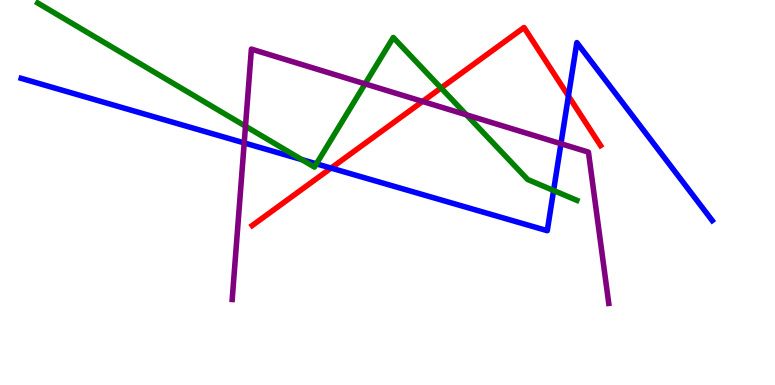[{'lines': ['blue', 'red'], 'intersections': [{'x': 4.27, 'y': 5.63}, {'x': 7.33, 'y': 7.51}]}, {'lines': ['green', 'red'], 'intersections': [{'x': 5.69, 'y': 7.71}]}, {'lines': ['purple', 'red'], 'intersections': [{'x': 5.45, 'y': 7.37}]}, {'lines': ['blue', 'green'], 'intersections': [{'x': 3.89, 'y': 5.85}, {'x': 4.08, 'y': 5.74}, {'x': 7.14, 'y': 5.05}]}, {'lines': ['blue', 'purple'], 'intersections': [{'x': 3.15, 'y': 6.29}, {'x': 7.24, 'y': 6.27}]}, {'lines': ['green', 'purple'], 'intersections': [{'x': 3.17, 'y': 6.72}, {'x': 4.71, 'y': 7.82}, {'x': 6.02, 'y': 7.02}]}]